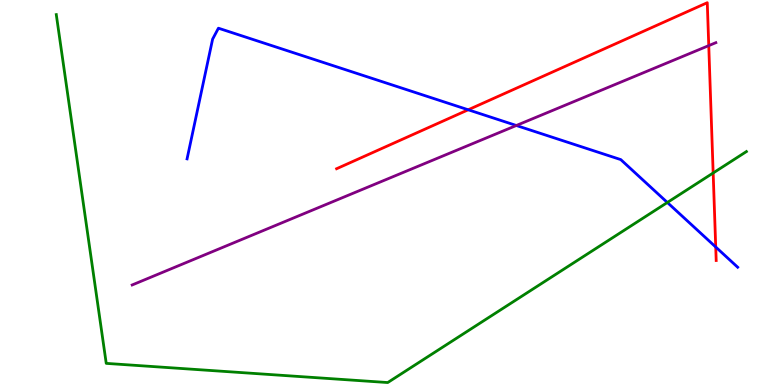[{'lines': ['blue', 'red'], 'intersections': [{'x': 6.04, 'y': 7.15}, {'x': 9.24, 'y': 3.58}]}, {'lines': ['green', 'red'], 'intersections': [{'x': 9.2, 'y': 5.51}]}, {'lines': ['purple', 'red'], 'intersections': [{'x': 9.15, 'y': 8.82}]}, {'lines': ['blue', 'green'], 'intersections': [{'x': 8.61, 'y': 4.74}]}, {'lines': ['blue', 'purple'], 'intersections': [{'x': 6.66, 'y': 6.74}]}, {'lines': ['green', 'purple'], 'intersections': []}]